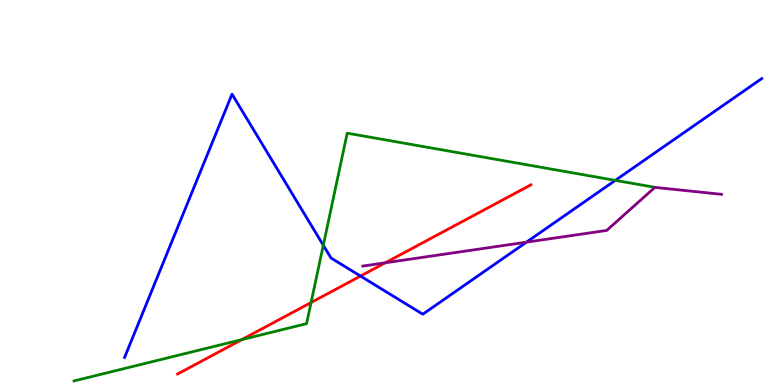[{'lines': ['blue', 'red'], 'intersections': [{'x': 4.65, 'y': 2.83}]}, {'lines': ['green', 'red'], 'intersections': [{'x': 3.12, 'y': 1.18}, {'x': 4.01, 'y': 2.14}]}, {'lines': ['purple', 'red'], 'intersections': [{'x': 4.97, 'y': 3.17}]}, {'lines': ['blue', 'green'], 'intersections': [{'x': 4.17, 'y': 3.63}, {'x': 7.94, 'y': 5.32}]}, {'lines': ['blue', 'purple'], 'intersections': [{'x': 6.79, 'y': 3.71}]}, {'lines': ['green', 'purple'], 'intersections': []}]